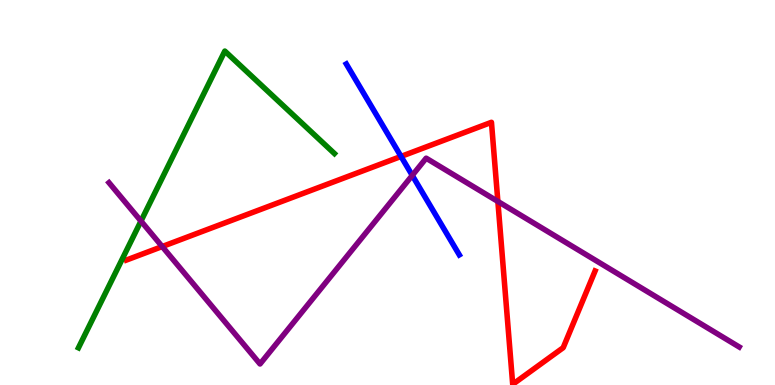[{'lines': ['blue', 'red'], 'intersections': [{'x': 5.17, 'y': 5.94}]}, {'lines': ['green', 'red'], 'intersections': []}, {'lines': ['purple', 'red'], 'intersections': [{'x': 2.09, 'y': 3.6}, {'x': 6.42, 'y': 4.77}]}, {'lines': ['blue', 'green'], 'intersections': []}, {'lines': ['blue', 'purple'], 'intersections': [{'x': 5.32, 'y': 5.44}]}, {'lines': ['green', 'purple'], 'intersections': [{'x': 1.82, 'y': 4.26}]}]